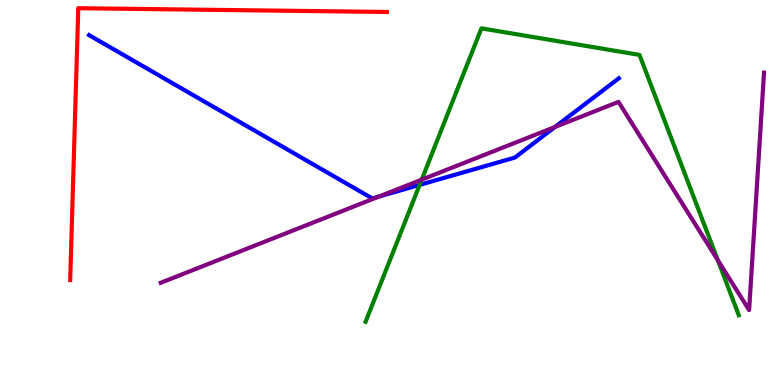[{'lines': ['blue', 'red'], 'intersections': []}, {'lines': ['green', 'red'], 'intersections': []}, {'lines': ['purple', 'red'], 'intersections': []}, {'lines': ['blue', 'green'], 'intersections': [{'x': 5.41, 'y': 5.2}]}, {'lines': ['blue', 'purple'], 'intersections': [{'x': 4.89, 'y': 4.89}, {'x': 7.16, 'y': 6.7}]}, {'lines': ['green', 'purple'], 'intersections': [{'x': 5.44, 'y': 5.33}, {'x': 9.26, 'y': 3.24}]}]